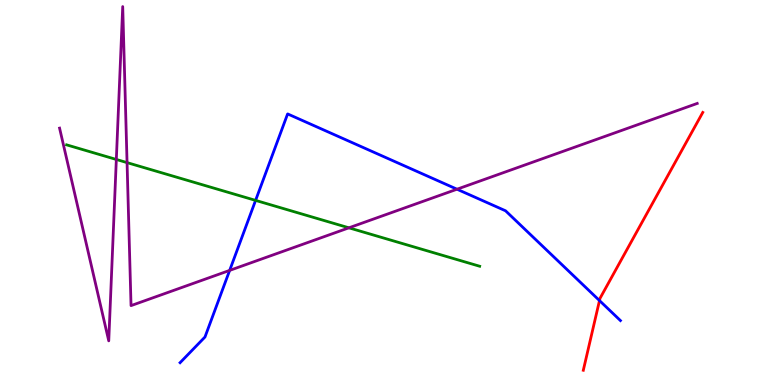[{'lines': ['blue', 'red'], 'intersections': [{'x': 7.74, 'y': 2.19}]}, {'lines': ['green', 'red'], 'intersections': []}, {'lines': ['purple', 'red'], 'intersections': []}, {'lines': ['blue', 'green'], 'intersections': [{'x': 3.3, 'y': 4.8}]}, {'lines': ['blue', 'purple'], 'intersections': [{'x': 2.96, 'y': 2.98}, {'x': 5.9, 'y': 5.09}]}, {'lines': ['green', 'purple'], 'intersections': [{'x': 1.5, 'y': 5.86}, {'x': 1.64, 'y': 5.78}, {'x': 4.5, 'y': 4.08}]}]